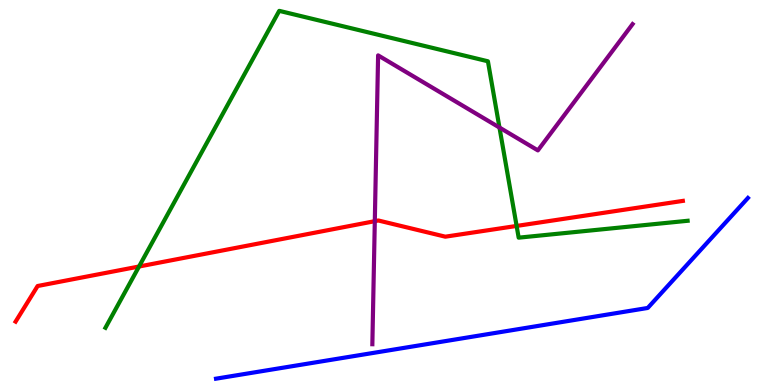[{'lines': ['blue', 'red'], 'intersections': []}, {'lines': ['green', 'red'], 'intersections': [{'x': 1.79, 'y': 3.08}, {'x': 6.67, 'y': 4.13}]}, {'lines': ['purple', 'red'], 'intersections': [{'x': 4.84, 'y': 4.26}]}, {'lines': ['blue', 'green'], 'intersections': []}, {'lines': ['blue', 'purple'], 'intersections': []}, {'lines': ['green', 'purple'], 'intersections': [{'x': 6.44, 'y': 6.69}]}]